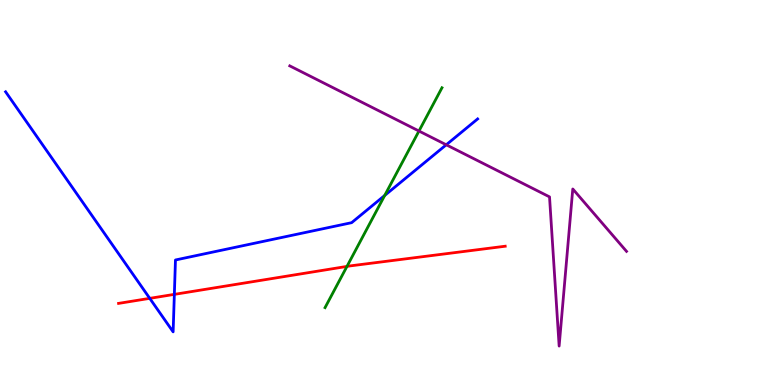[{'lines': ['blue', 'red'], 'intersections': [{'x': 1.93, 'y': 2.25}, {'x': 2.25, 'y': 2.35}]}, {'lines': ['green', 'red'], 'intersections': [{'x': 4.48, 'y': 3.08}]}, {'lines': ['purple', 'red'], 'intersections': []}, {'lines': ['blue', 'green'], 'intersections': [{'x': 4.96, 'y': 4.92}]}, {'lines': ['blue', 'purple'], 'intersections': [{'x': 5.76, 'y': 6.24}]}, {'lines': ['green', 'purple'], 'intersections': [{'x': 5.41, 'y': 6.6}]}]